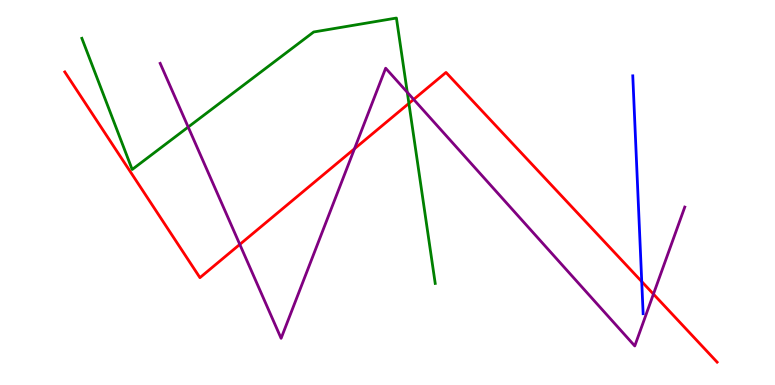[{'lines': ['blue', 'red'], 'intersections': [{'x': 8.28, 'y': 2.69}]}, {'lines': ['green', 'red'], 'intersections': [{'x': 5.28, 'y': 7.31}]}, {'lines': ['purple', 'red'], 'intersections': [{'x': 3.09, 'y': 3.65}, {'x': 4.57, 'y': 6.14}, {'x': 5.34, 'y': 7.42}, {'x': 8.43, 'y': 2.36}]}, {'lines': ['blue', 'green'], 'intersections': []}, {'lines': ['blue', 'purple'], 'intersections': []}, {'lines': ['green', 'purple'], 'intersections': [{'x': 2.43, 'y': 6.7}, {'x': 5.26, 'y': 7.6}]}]